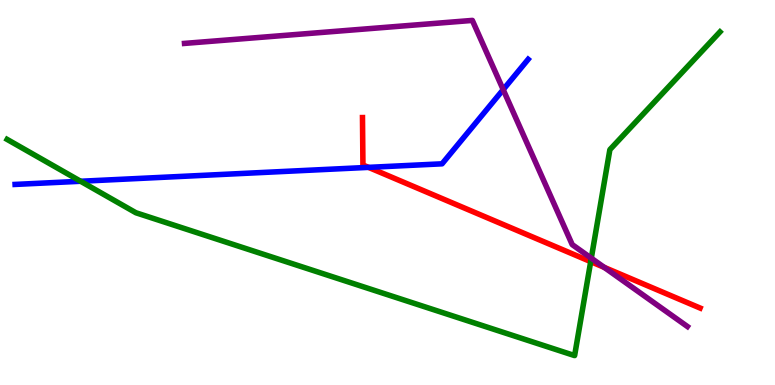[{'lines': ['blue', 'red'], 'intersections': [{'x': 4.76, 'y': 5.65}]}, {'lines': ['green', 'red'], 'intersections': [{'x': 7.62, 'y': 3.2}]}, {'lines': ['purple', 'red'], 'intersections': [{'x': 7.8, 'y': 3.06}]}, {'lines': ['blue', 'green'], 'intersections': [{'x': 1.04, 'y': 5.29}]}, {'lines': ['blue', 'purple'], 'intersections': [{'x': 6.49, 'y': 7.67}]}, {'lines': ['green', 'purple'], 'intersections': [{'x': 7.63, 'y': 3.29}]}]